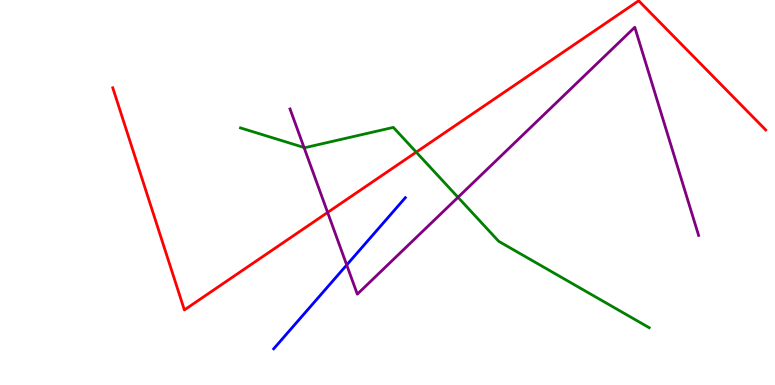[{'lines': ['blue', 'red'], 'intersections': []}, {'lines': ['green', 'red'], 'intersections': [{'x': 5.37, 'y': 6.05}]}, {'lines': ['purple', 'red'], 'intersections': [{'x': 4.23, 'y': 4.48}]}, {'lines': ['blue', 'green'], 'intersections': []}, {'lines': ['blue', 'purple'], 'intersections': [{'x': 4.47, 'y': 3.12}]}, {'lines': ['green', 'purple'], 'intersections': [{'x': 3.92, 'y': 6.17}, {'x': 5.91, 'y': 4.88}]}]